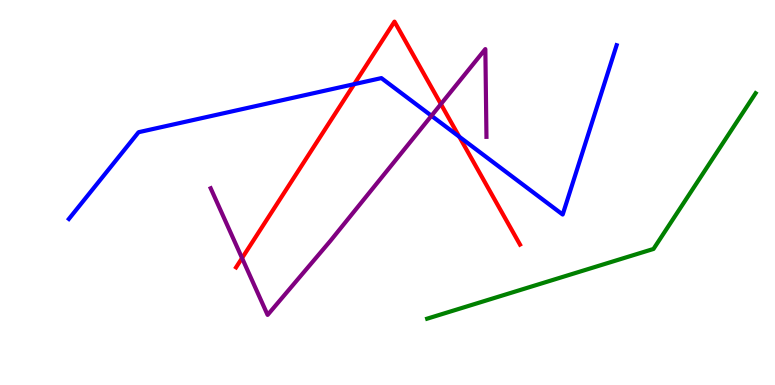[{'lines': ['blue', 'red'], 'intersections': [{'x': 4.57, 'y': 7.81}, {'x': 5.93, 'y': 6.45}]}, {'lines': ['green', 'red'], 'intersections': []}, {'lines': ['purple', 'red'], 'intersections': [{'x': 3.12, 'y': 3.3}, {'x': 5.69, 'y': 7.3}]}, {'lines': ['blue', 'green'], 'intersections': []}, {'lines': ['blue', 'purple'], 'intersections': [{'x': 5.57, 'y': 6.99}]}, {'lines': ['green', 'purple'], 'intersections': []}]